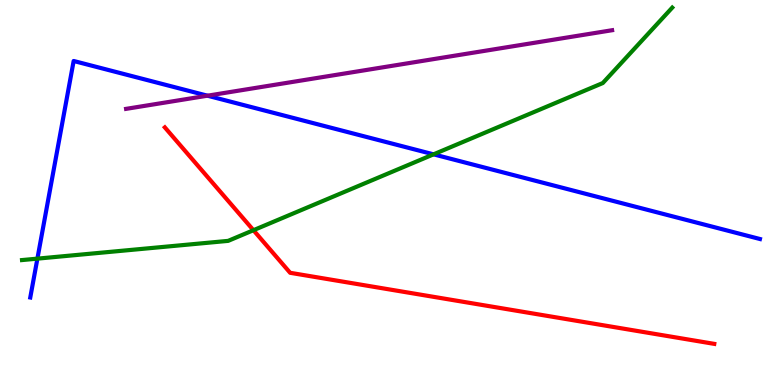[{'lines': ['blue', 'red'], 'intersections': []}, {'lines': ['green', 'red'], 'intersections': [{'x': 3.27, 'y': 4.02}]}, {'lines': ['purple', 'red'], 'intersections': []}, {'lines': ['blue', 'green'], 'intersections': [{'x': 0.483, 'y': 3.28}, {'x': 5.59, 'y': 5.99}]}, {'lines': ['blue', 'purple'], 'intersections': [{'x': 2.68, 'y': 7.51}]}, {'lines': ['green', 'purple'], 'intersections': []}]